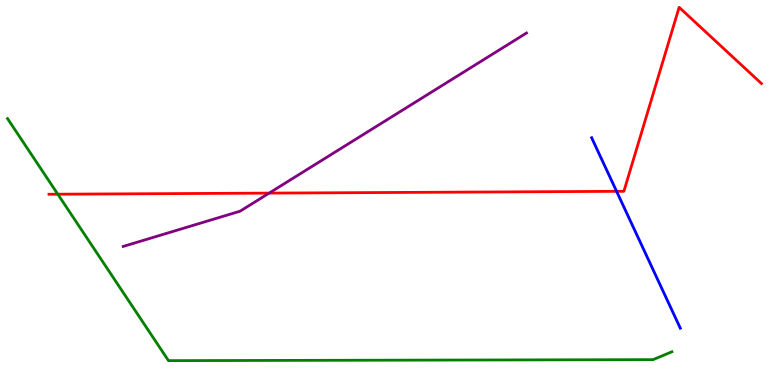[{'lines': ['blue', 'red'], 'intersections': [{'x': 7.96, 'y': 5.03}]}, {'lines': ['green', 'red'], 'intersections': [{'x': 0.746, 'y': 4.96}]}, {'lines': ['purple', 'red'], 'intersections': [{'x': 3.47, 'y': 4.98}]}, {'lines': ['blue', 'green'], 'intersections': []}, {'lines': ['blue', 'purple'], 'intersections': []}, {'lines': ['green', 'purple'], 'intersections': []}]